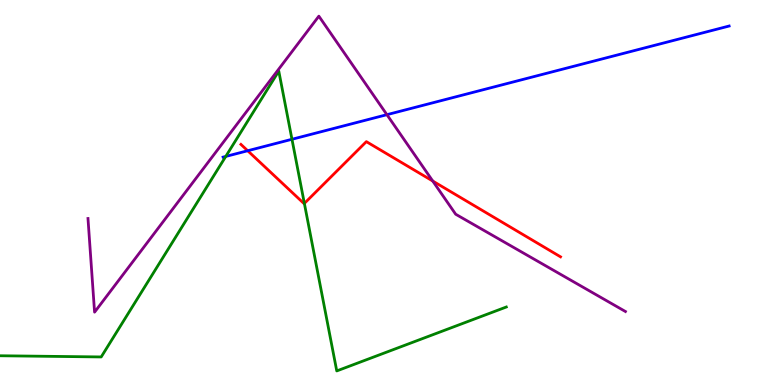[{'lines': ['blue', 'red'], 'intersections': [{'x': 3.2, 'y': 6.08}]}, {'lines': ['green', 'red'], 'intersections': [{'x': 3.93, 'y': 4.72}]}, {'lines': ['purple', 'red'], 'intersections': [{'x': 5.58, 'y': 5.3}]}, {'lines': ['blue', 'green'], 'intersections': [{'x': 2.91, 'y': 5.94}, {'x': 3.77, 'y': 6.38}]}, {'lines': ['blue', 'purple'], 'intersections': [{'x': 4.99, 'y': 7.02}]}, {'lines': ['green', 'purple'], 'intersections': []}]